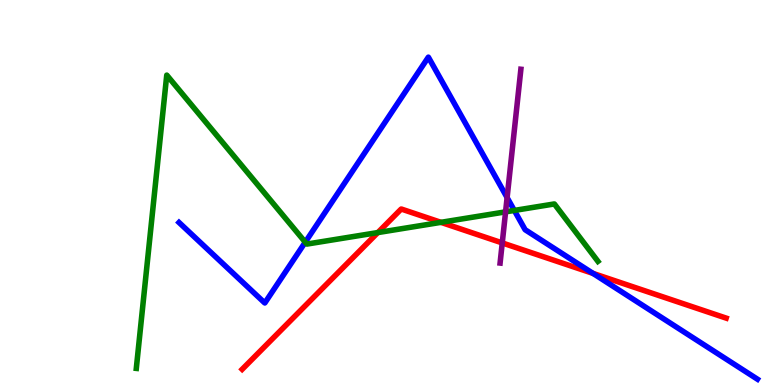[{'lines': ['blue', 'red'], 'intersections': [{'x': 7.65, 'y': 2.9}]}, {'lines': ['green', 'red'], 'intersections': [{'x': 4.88, 'y': 3.96}, {'x': 5.69, 'y': 4.22}]}, {'lines': ['purple', 'red'], 'intersections': [{'x': 6.48, 'y': 3.69}]}, {'lines': ['blue', 'green'], 'intersections': [{'x': 3.94, 'y': 3.71}, {'x': 6.64, 'y': 4.53}]}, {'lines': ['blue', 'purple'], 'intersections': [{'x': 6.54, 'y': 4.87}]}, {'lines': ['green', 'purple'], 'intersections': [{'x': 6.52, 'y': 4.5}]}]